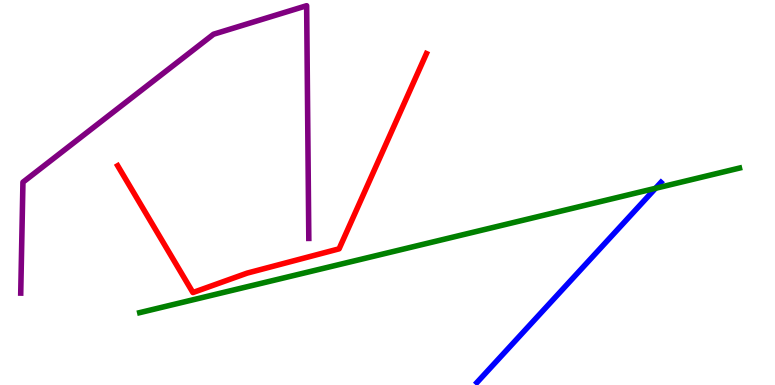[{'lines': ['blue', 'red'], 'intersections': []}, {'lines': ['green', 'red'], 'intersections': []}, {'lines': ['purple', 'red'], 'intersections': []}, {'lines': ['blue', 'green'], 'intersections': [{'x': 8.46, 'y': 5.11}]}, {'lines': ['blue', 'purple'], 'intersections': []}, {'lines': ['green', 'purple'], 'intersections': []}]